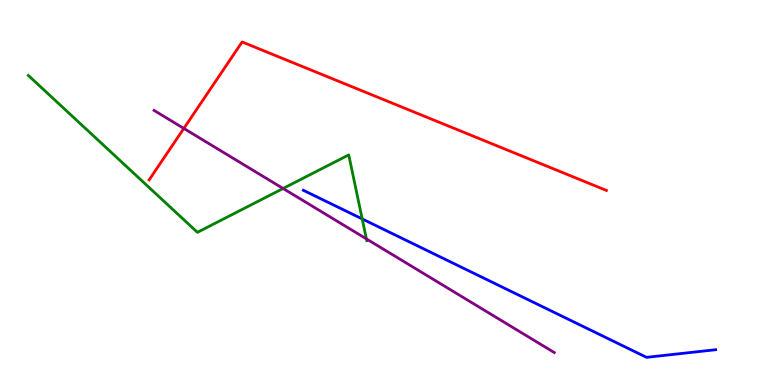[{'lines': ['blue', 'red'], 'intersections': []}, {'lines': ['green', 'red'], 'intersections': []}, {'lines': ['purple', 'red'], 'intersections': [{'x': 2.37, 'y': 6.66}]}, {'lines': ['blue', 'green'], 'intersections': [{'x': 4.67, 'y': 4.31}]}, {'lines': ['blue', 'purple'], 'intersections': []}, {'lines': ['green', 'purple'], 'intersections': [{'x': 3.65, 'y': 5.1}, {'x': 4.73, 'y': 3.8}]}]